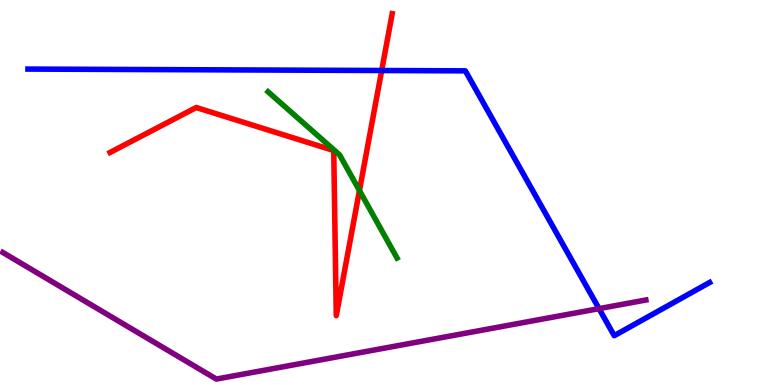[{'lines': ['blue', 'red'], 'intersections': [{'x': 4.92, 'y': 8.17}]}, {'lines': ['green', 'red'], 'intersections': [{'x': 4.64, 'y': 5.05}]}, {'lines': ['purple', 'red'], 'intersections': []}, {'lines': ['blue', 'green'], 'intersections': []}, {'lines': ['blue', 'purple'], 'intersections': [{'x': 7.73, 'y': 1.98}]}, {'lines': ['green', 'purple'], 'intersections': []}]